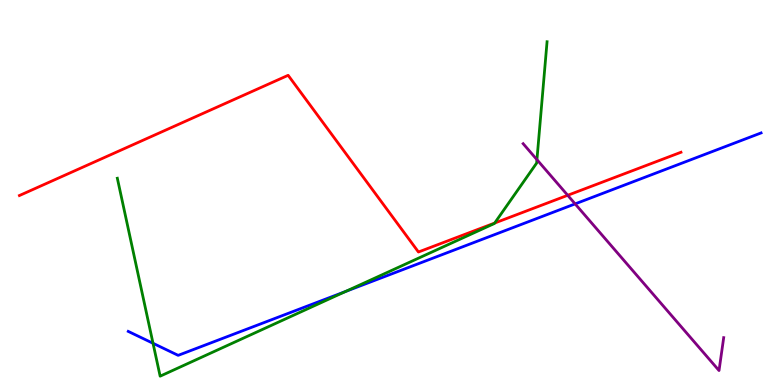[{'lines': ['blue', 'red'], 'intersections': []}, {'lines': ['green', 'red'], 'intersections': [{'x': 6.38, 'y': 4.21}]}, {'lines': ['purple', 'red'], 'intersections': [{'x': 7.33, 'y': 4.93}]}, {'lines': ['blue', 'green'], 'intersections': [{'x': 1.97, 'y': 1.08}, {'x': 4.46, 'y': 2.43}]}, {'lines': ['blue', 'purple'], 'intersections': [{'x': 7.42, 'y': 4.7}]}, {'lines': ['green', 'purple'], 'intersections': [{'x': 6.93, 'y': 5.85}]}]